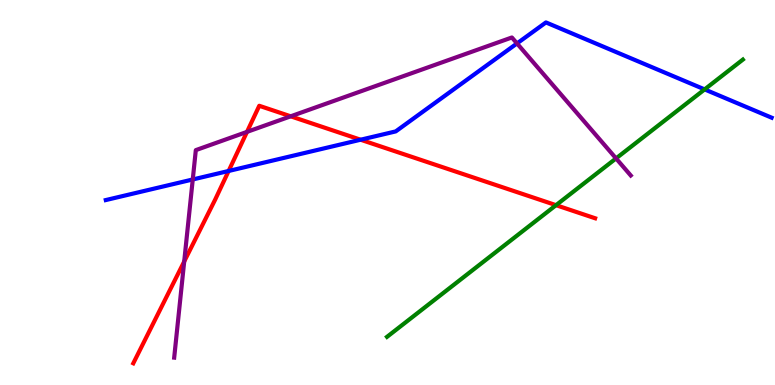[{'lines': ['blue', 'red'], 'intersections': [{'x': 2.95, 'y': 5.56}, {'x': 4.65, 'y': 6.37}]}, {'lines': ['green', 'red'], 'intersections': [{'x': 7.17, 'y': 4.67}]}, {'lines': ['purple', 'red'], 'intersections': [{'x': 2.38, 'y': 3.21}, {'x': 3.19, 'y': 6.57}, {'x': 3.75, 'y': 6.98}]}, {'lines': ['blue', 'green'], 'intersections': [{'x': 9.09, 'y': 7.68}]}, {'lines': ['blue', 'purple'], 'intersections': [{'x': 2.49, 'y': 5.34}, {'x': 6.67, 'y': 8.87}]}, {'lines': ['green', 'purple'], 'intersections': [{'x': 7.95, 'y': 5.89}]}]